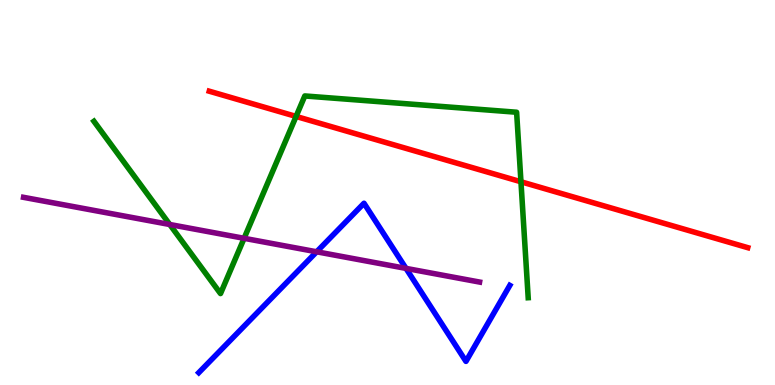[{'lines': ['blue', 'red'], 'intersections': []}, {'lines': ['green', 'red'], 'intersections': [{'x': 3.82, 'y': 6.98}, {'x': 6.72, 'y': 5.28}]}, {'lines': ['purple', 'red'], 'intersections': []}, {'lines': ['blue', 'green'], 'intersections': []}, {'lines': ['blue', 'purple'], 'intersections': [{'x': 4.09, 'y': 3.46}, {'x': 5.24, 'y': 3.03}]}, {'lines': ['green', 'purple'], 'intersections': [{'x': 2.19, 'y': 4.17}, {'x': 3.15, 'y': 3.81}]}]